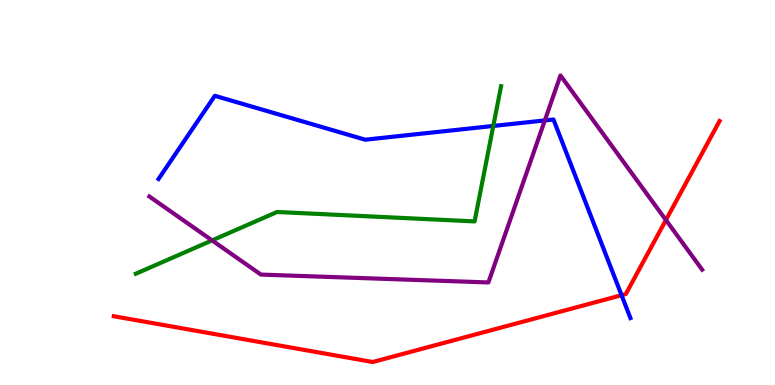[{'lines': ['blue', 'red'], 'intersections': [{'x': 8.02, 'y': 2.33}]}, {'lines': ['green', 'red'], 'intersections': []}, {'lines': ['purple', 'red'], 'intersections': [{'x': 8.59, 'y': 4.29}]}, {'lines': ['blue', 'green'], 'intersections': [{'x': 6.36, 'y': 6.73}]}, {'lines': ['blue', 'purple'], 'intersections': [{'x': 7.03, 'y': 6.87}]}, {'lines': ['green', 'purple'], 'intersections': [{'x': 2.74, 'y': 3.76}]}]